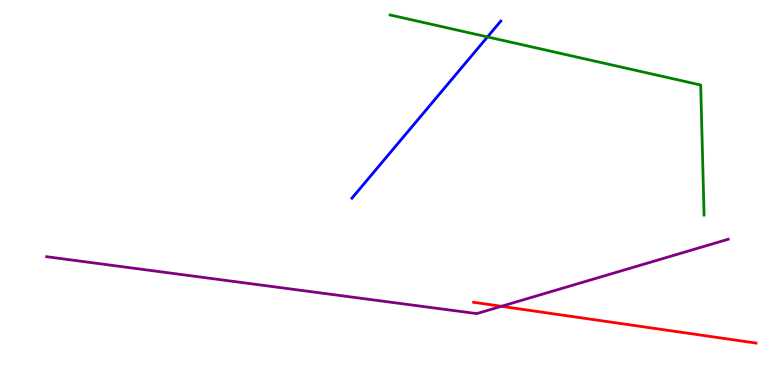[{'lines': ['blue', 'red'], 'intersections': []}, {'lines': ['green', 'red'], 'intersections': []}, {'lines': ['purple', 'red'], 'intersections': [{'x': 6.47, 'y': 2.04}]}, {'lines': ['blue', 'green'], 'intersections': [{'x': 6.29, 'y': 9.04}]}, {'lines': ['blue', 'purple'], 'intersections': []}, {'lines': ['green', 'purple'], 'intersections': []}]